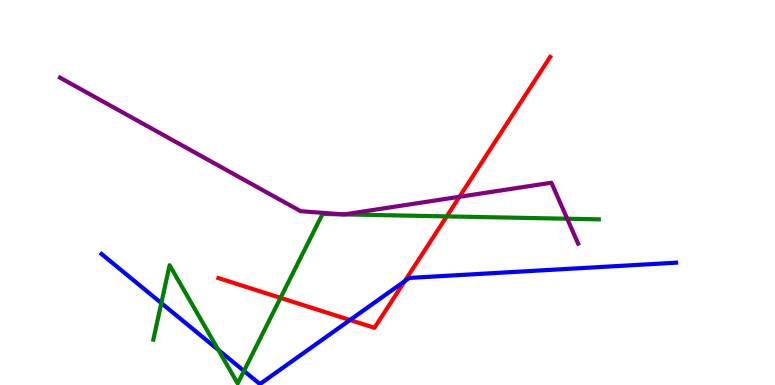[{'lines': ['blue', 'red'], 'intersections': [{'x': 4.52, 'y': 1.69}, {'x': 5.22, 'y': 2.7}]}, {'lines': ['green', 'red'], 'intersections': [{'x': 3.62, 'y': 2.26}, {'x': 5.76, 'y': 4.38}]}, {'lines': ['purple', 'red'], 'intersections': [{'x': 5.93, 'y': 4.89}]}, {'lines': ['blue', 'green'], 'intersections': [{'x': 2.08, 'y': 2.13}, {'x': 2.82, 'y': 0.911}, {'x': 3.15, 'y': 0.365}]}, {'lines': ['blue', 'purple'], 'intersections': []}, {'lines': ['green', 'purple'], 'intersections': [{'x': 4.42, 'y': 4.43}, {'x': 4.44, 'y': 4.43}, {'x': 7.32, 'y': 4.32}]}]